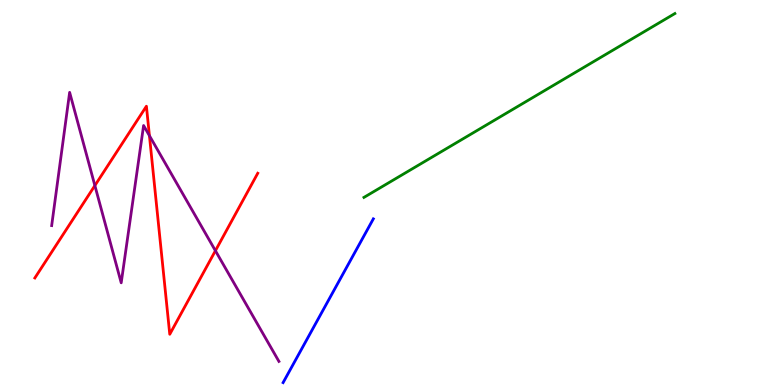[{'lines': ['blue', 'red'], 'intersections': []}, {'lines': ['green', 'red'], 'intersections': []}, {'lines': ['purple', 'red'], 'intersections': [{'x': 1.22, 'y': 5.18}, {'x': 1.93, 'y': 6.48}, {'x': 2.78, 'y': 3.49}]}, {'lines': ['blue', 'green'], 'intersections': []}, {'lines': ['blue', 'purple'], 'intersections': []}, {'lines': ['green', 'purple'], 'intersections': []}]